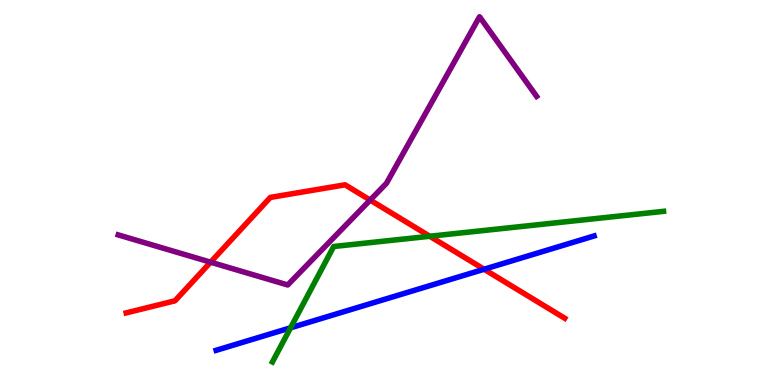[{'lines': ['blue', 'red'], 'intersections': [{'x': 6.25, 'y': 3.01}]}, {'lines': ['green', 'red'], 'intersections': [{'x': 5.55, 'y': 3.86}]}, {'lines': ['purple', 'red'], 'intersections': [{'x': 2.72, 'y': 3.19}, {'x': 4.78, 'y': 4.8}]}, {'lines': ['blue', 'green'], 'intersections': [{'x': 3.75, 'y': 1.49}]}, {'lines': ['blue', 'purple'], 'intersections': []}, {'lines': ['green', 'purple'], 'intersections': []}]